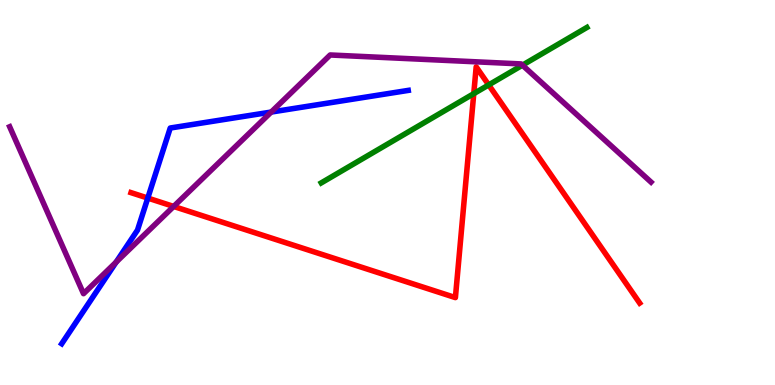[{'lines': ['blue', 'red'], 'intersections': [{'x': 1.91, 'y': 4.86}]}, {'lines': ['green', 'red'], 'intersections': [{'x': 6.11, 'y': 7.57}, {'x': 6.31, 'y': 7.79}]}, {'lines': ['purple', 'red'], 'intersections': [{'x': 2.24, 'y': 4.64}]}, {'lines': ['blue', 'green'], 'intersections': []}, {'lines': ['blue', 'purple'], 'intersections': [{'x': 1.5, 'y': 3.19}, {'x': 3.5, 'y': 7.09}]}, {'lines': ['green', 'purple'], 'intersections': [{'x': 6.74, 'y': 8.31}]}]